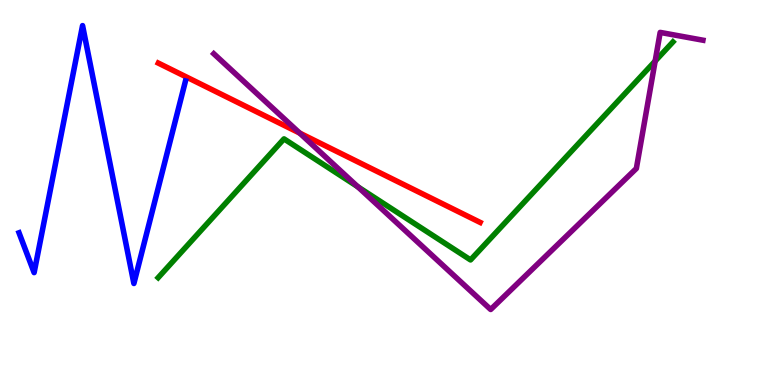[{'lines': ['blue', 'red'], 'intersections': []}, {'lines': ['green', 'red'], 'intersections': []}, {'lines': ['purple', 'red'], 'intersections': [{'x': 3.87, 'y': 6.54}]}, {'lines': ['blue', 'green'], 'intersections': []}, {'lines': ['blue', 'purple'], 'intersections': []}, {'lines': ['green', 'purple'], 'intersections': [{'x': 4.62, 'y': 5.15}, {'x': 8.45, 'y': 8.41}]}]